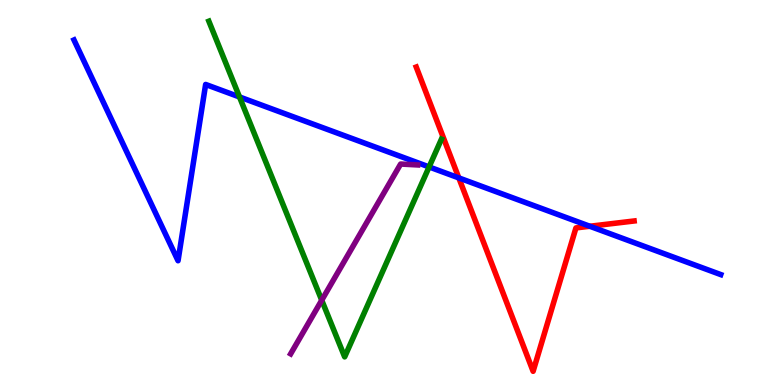[{'lines': ['blue', 'red'], 'intersections': [{'x': 5.92, 'y': 5.38}, {'x': 7.61, 'y': 4.12}]}, {'lines': ['green', 'red'], 'intersections': []}, {'lines': ['purple', 'red'], 'intersections': []}, {'lines': ['blue', 'green'], 'intersections': [{'x': 3.09, 'y': 7.48}, {'x': 5.54, 'y': 5.66}]}, {'lines': ['blue', 'purple'], 'intersections': []}, {'lines': ['green', 'purple'], 'intersections': [{'x': 4.15, 'y': 2.2}]}]